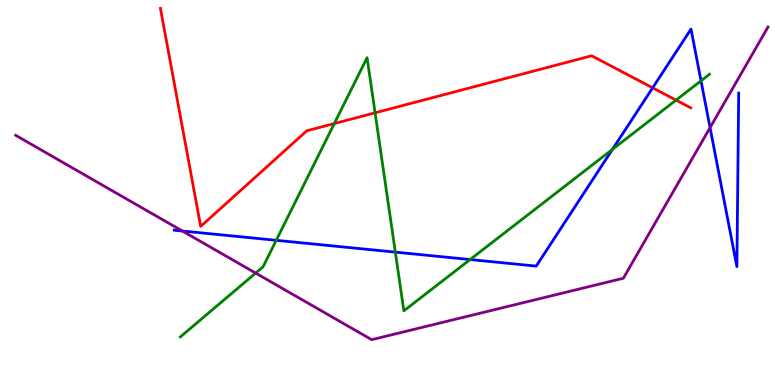[{'lines': ['blue', 'red'], 'intersections': [{'x': 8.42, 'y': 7.72}]}, {'lines': ['green', 'red'], 'intersections': [{'x': 4.31, 'y': 6.79}, {'x': 4.84, 'y': 7.07}, {'x': 8.72, 'y': 7.4}]}, {'lines': ['purple', 'red'], 'intersections': []}, {'lines': ['blue', 'green'], 'intersections': [{'x': 3.56, 'y': 3.76}, {'x': 5.1, 'y': 3.45}, {'x': 6.07, 'y': 3.26}, {'x': 7.9, 'y': 6.12}, {'x': 9.05, 'y': 7.9}]}, {'lines': ['blue', 'purple'], 'intersections': [{'x': 2.35, 'y': 4.0}, {'x': 9.16, 'y': 6.68}]}, {'lines': ['green', 'purple'], 'intersections': [{'x': 3.3, 'y': 2.91}]}]